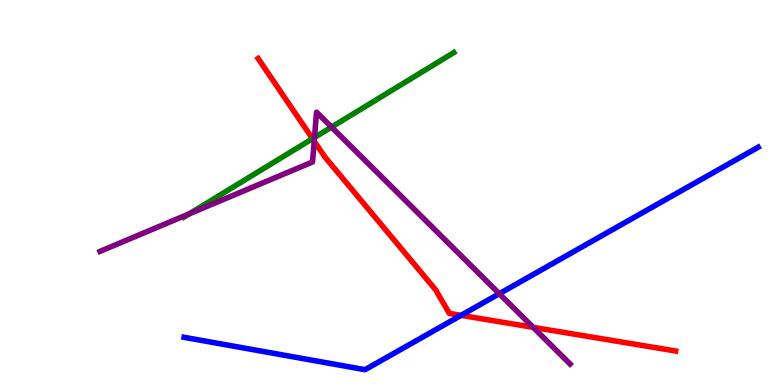[{'lines': ['blue', 'red'], 'intersections': [{'x': 5.95, 'y': 1.81}]}, {'lines': ['green', 'red'], 'intersections': [{'x': 4.03, 'y': 6.4}]}, {'lines': ['purple', 'red'], 'intersections': [{'x': 4.05, 'y': 6.33}, {'x': 6.88, 'y': 1.5}]}, {'lines': ['blue', 'green'], 'intersections': []}, {'lines': ['blue', 'purple'], 'intersections': [{'x': 6.44, 'y': 2.37}]}, {'lines': ['green', 'purple'], 'intersections': [{'x': 2.44, 'y': 4.45}, {'x': 4.06, 'y': 6.43}, {'x': 4.28, 'y': 6.7}]}]